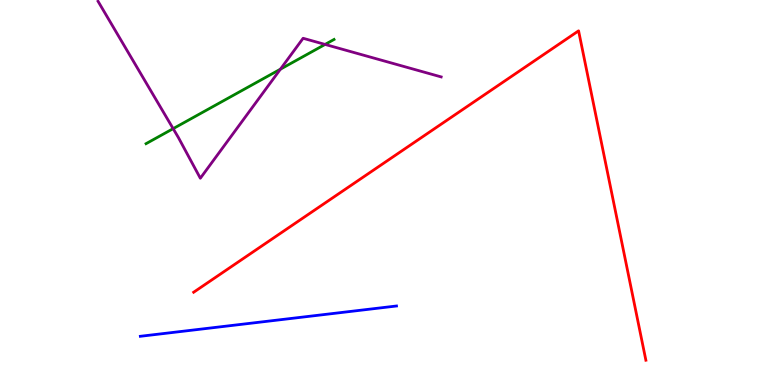[{'lines': ['blue', 'red'], 'intersections': []}, {'lines': ['green', 'red'], 'intersections': []}, {'lines': ['purple', 'red'], 'intersections': []}, {'lines': ['blue', 'green'], 'intersections': []}, {'lines': ['blue', 'purple'], 'intersections': []}, {'lines': ['green', 'purple'], 'intersections': [{'x': 2.23, 'y': 6.66}, {'x': 3.62, 'y': 8.2}, {'x': 4.19, 'y': 8.85}]}]